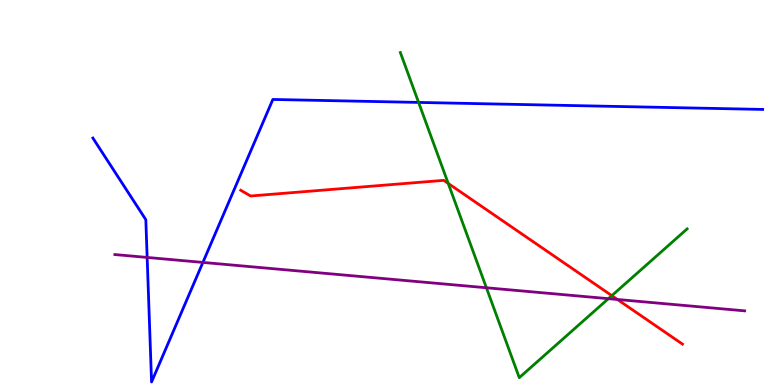[{'lines': ['blue', 'red'], 'intersections': []}, {'lines': ['green', 'red'], 'intersections': [{'x': 5.78, 'y': 5.24}, {'x': 7.89, 'y': 2.32}]}, {'lines': ['purple', 'red'], 'intersections': [{'x': 7.97, 'y': 2.22}]}, {'lines': ['blue', 'green'], 'intersections': [{'x': 5.4, 'y': 7.34}]}, {'lines': ['blue', 'purple'], 'intersections': [{'x': 1.9, 'y': 3.31}, {'x': 2.62, 'y': 3.18}]}, {'lines': ['green', 'purple'], 'intersections': [{'x': 6.28, 'y': 2.53}, {'x': 7.85, 'y': 2.24}]}]